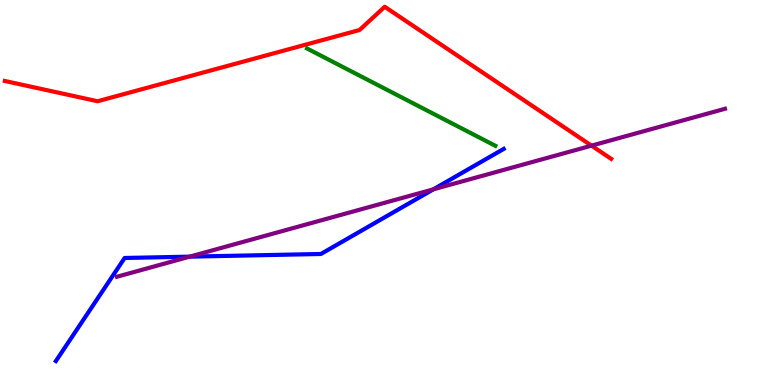[{'lines': ['blue', 'red'], 'intersections': []}, {'lines': ['green', 'red'], 'intersections': []}, {'lines': ['purple', 'red'], 'intersections': [{'x': 7.63, 'y': 6.22}]}, {'lines': ['blue', 'green'], 'intersections': []}, {'lines': ['blue', 'purple'], 'intersections': [{'x': 2.45, 'y': 3.33}, {'x': 5.59, 'y': 5.08}]}, {'lines': ['green', 'purple'], 'intersections': []}]